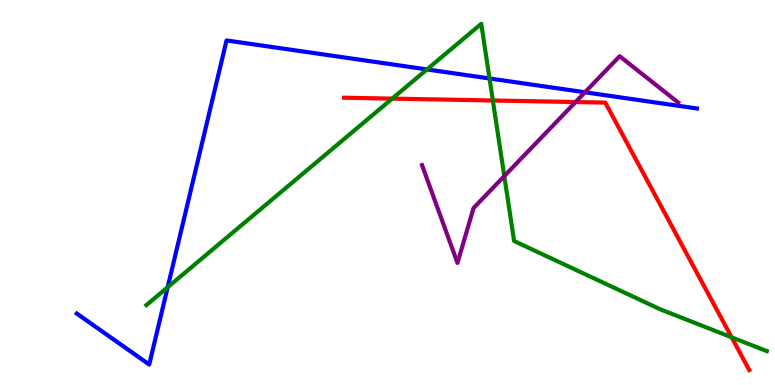[{'lines': ['blue', 'red'], 'intersections': []}, {'lines': ['green', 'red'], 'intersections': [{'x': 5.06, 'y': 7.44}, {'x': 6.36, 'y': 7.39}, {'x': 9.44, 'y': 1.24}]}, {'lines': ['purple', 'red'], 'intersections': [{'x': 7.43, 'y': 7.35}]}, {'lines': ['blue', 'green'], 'intersections': [{'x': 2.16, 'y': 2.54}, {'x': 5.51, 'y': 8.2}, {'x': 6.32, 'y': 7.96}]}, {'lines': ['blue', 'purple'], 'intersections': [{'x': 7.55, 'y': 7.6}]}, {'lines': ['green', 'purple'], 'intersections': [{'x': 6.51, 'y': 5.43}]}]